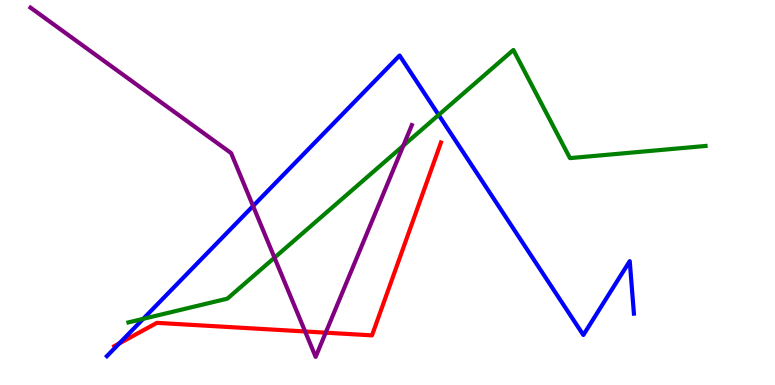[{'lines': ['blue', 'red'], 'intersections': [{'x': 1.54, 'y': 1.08}]}, {'lines': ['green', 'red'], 'intersections': []}, {'lines': ['purple', 'red'], 'intersections': [{'x': 3.94, 'y': 1.39}, {'x': 4.2, 'y': 1.36}]}, {'lines': ['blue', 'green'], 'intersections': [{'x': 1.85, 'y': 1.72}, {'x': 5.66, 'y': 7.01}]}, {'lines': ['blue', 'purple'], 'intersections': [{'x': 3.27, 'y': 4.65}]}, {'lines': ['green', 'purple'], 'intersections': [{'x': 3.54, 'y': 3.31}, {'x': 5.2, 'y': 6.22}]}]